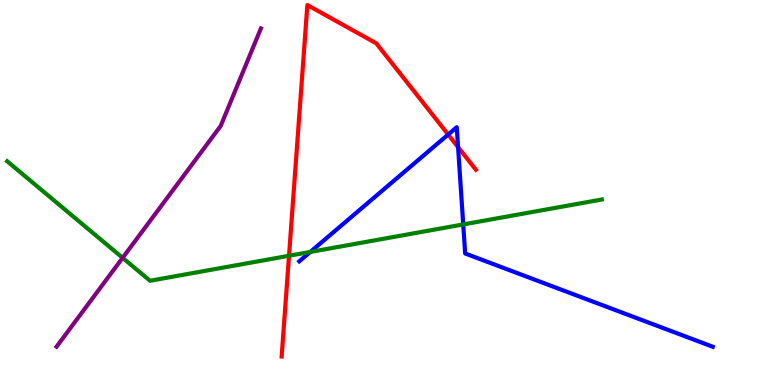[{'lines': ['blue', 'red'], 'intersections': [{'x': 5.78, 'y': 6.51}, {'x': 5.91, 'y': 6.18}]}, {'lines': ['green', 'red'], 'intersections': [{'x': 3.73, 'y': 3.36}]}, {'lines': ['purple', 'red'], 'intersections': []}, {'lines': ['blue', 'green'], 'intersections': [{'x': 4.0, 'y': 3.46}, {'x': 5.98, 'y': 4.17}]}, {'lines': ['blue', 'purple'], 'intersections': []}, {'lines': ['green', 'purple'], 'intersections': [{'x': 1.58, 'y': 3.3}]}]